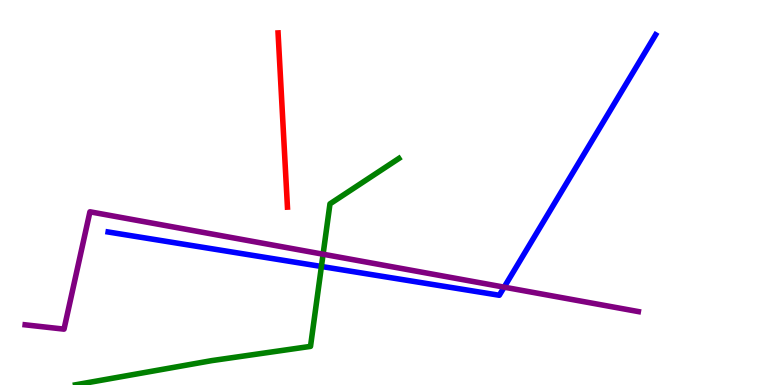[{'lines': ['blue', 'red'], 'intersections': []}, {'lines': ['green', 'red'], 'intersections': []}, {'lines': ['purple', 'red'], 'intersections': []}, {'lines': ['blue', 'green'], 'intersections': [{'x': 4.15, 'y': 3.08}]}, {'lines': ['blue', 'purple'], 'intersections': [{'x': 6.51, 'y': 2.54}]}, {'lines': ['green', 'purple'], 'intersections': [{'x': 4.17, 'y': 3.4}]}]